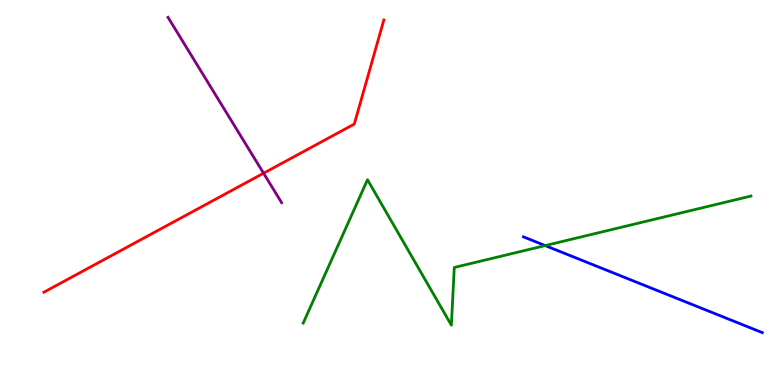[{'lines': ['blue', 'red'], 'intersections': []}, {'lines': ['green', 'red'], 'intersections': []}, {'lines': ['purple', 'red'], 'intersections': [{'x': 3.4, 'y': 5.5}]}, {'lines': ['blue', 'green'], 'intersections': [{'x': 7.03, 'y': 3.62}]}, {'lines': ['blue', 'purple'], 'intersections': []}, {'lines': ['green', 'purple'], 'intersections': []}]